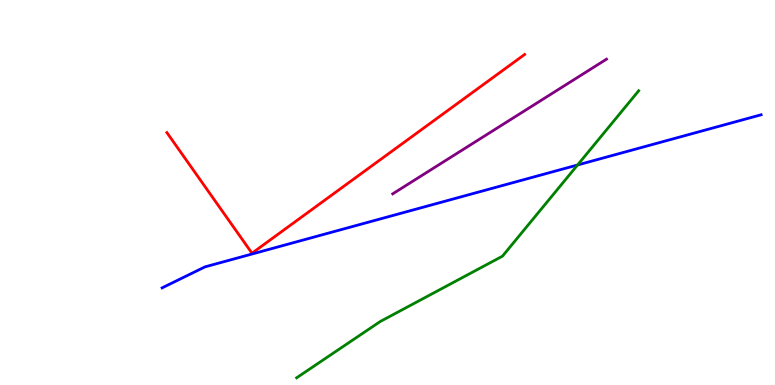[{'lines': ['blue', 'red'], 'intersections': []}, {'lines': ['green', 'red'], 'intersections': []}, {'lines': ['purple', 'red'], 'intersections': []}, {'lines': ['blue', 'green'], 'intersections': [{'x': 7.45, 'y': 5.71}]}, {'lines': ['blue', 'purple'], 'intersections': []}, {'lines': ['green', 'purple'], 'intersections': []}]